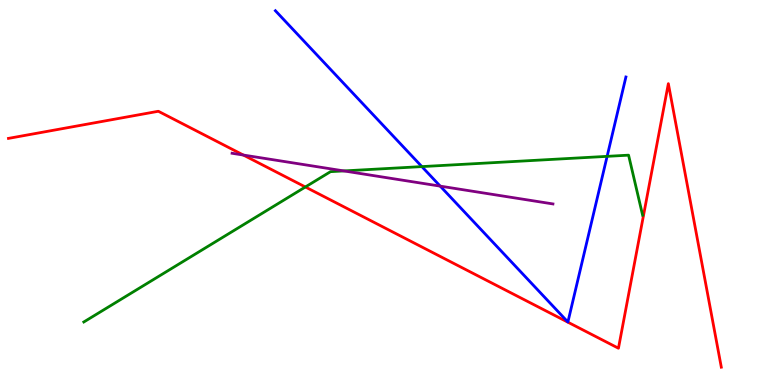[{'lines': ['blue', 'red'], 'intersections': []}, {'lines': ['green', 'red'], 'intersections': [{'x': 3.94, 'y': 5.14}]}, {'lines': ['purple', 'red'], 'intersections': [{'x': 3.14, 'y': 5.97}]}, {'lines': ['blue', 'green'], 'intersections': [{'x': 5.44, 'y': 5.67}, {'x': 7.83, 'y': 5.94}]}, {'lines': ['blue', 'purple'], 'intersections': [{'x': 5.68, 'y': 5.17}]}, {'lines': ['green', 'purple'], 'intersections': [{'x': 4.44, 'y': 5.56}]}]